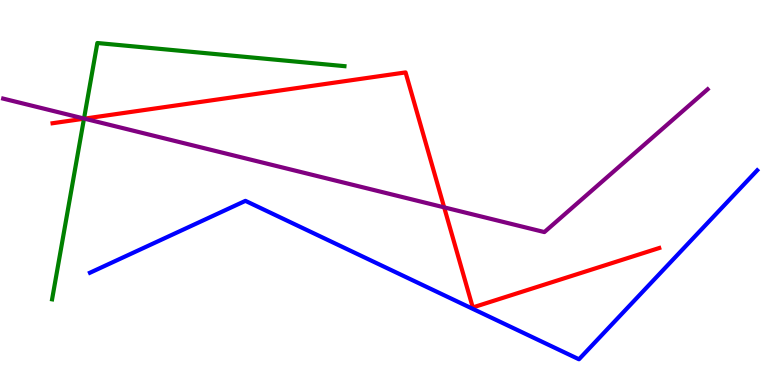[{'lines': ['blue', 'red'], 'intersections': []}, {'lines': ['green', 'red'], 'intersections': [{'x': 1.08, 'y': 6.92}]}, {'lines': ['purple', 'red'], 'intersections': [{'x': 1.09, 'y': 6.92}, {'x': 5.73, 'y': 4.61}]}, {'lines': ['blue', 'green'], 'intersections': []}, {'lines': ['blue', 'purple'], 'intersections': []}, {'lines': ['green', 'purple'], 'intersections': [{'x': 1.08, 'y': 6.92}]}]